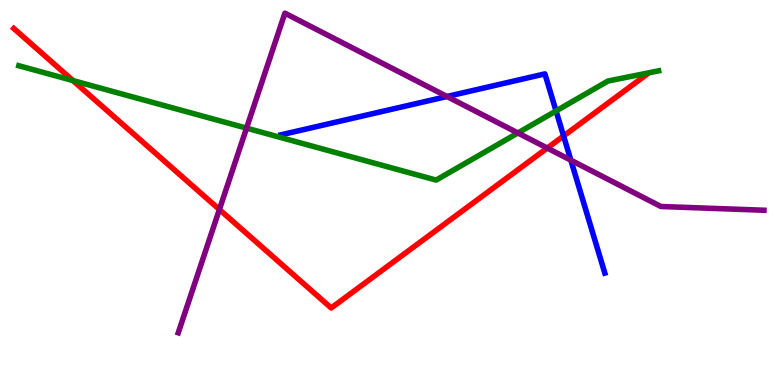[{'lines': ['blue', 'red'], 'intersections': [{'x': 7.27, 'y': 6.47}]}, {'lines': ['green', 'red'], 'intersections': [{'x': 0.941, 'y': 7.91}]}, {'lines': ['purple', 'red'], 'intersections': [{'x': 2.83, 'y': 4.56}, {'x': 7.06, 'y': 6.15}]}, {'lines': ['blue', 'green'], 'intersections': [{'x': 7.17, 'y': 7.12}]}, {'lines': ['blue', 'purple'], 'intersections': [{'x': 5.77, 'y': 7.49}, {'x': 7.37, 'y': 5.84}]}, {'lines': ['green', 'purple'], 'intersections': [{'x': 3.18, 'y': 6.67}, {'x': 6.68, 'y': 6.55}]}]